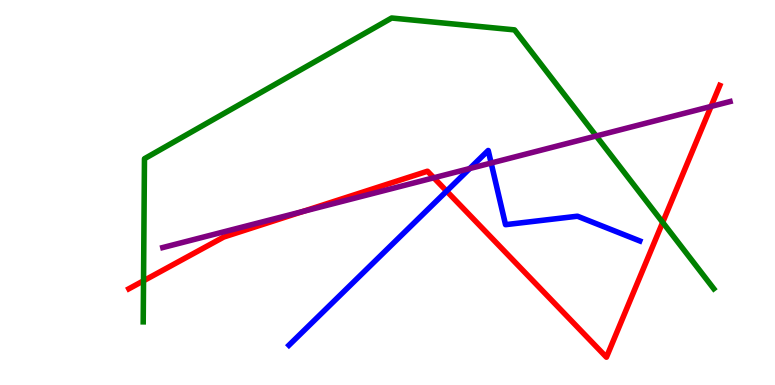[{'lines': ['blue', 'red'], 'intersections': [{'x': 5.76, 'y': 5.04}]}, {'lines': ['green', 'red'], 'intersections': [{'x': 1.85, 'y': 2.71}, {'x': 8.55, 'y': 4.22}]}, {'lines': ['purple', 'red'], 'intersections': [{'x': 3.91, 'y': 4.51}, {'x': 5.6, 'y': 5.38}, {'x': 9.17, 'y': 7.24}]}, {'lines': ['blue', 'green'], 'intersections': []}, {'lines': ['blue', 'purple'], 'intersections': [{'x': 6.06, 'y': 5.62}, {'x': 6.34, 'y': 5.77}]}, {'lines': ['green', 'purple'], 'intersections': [{'x': 7.69, 'y': 6.47}]}]